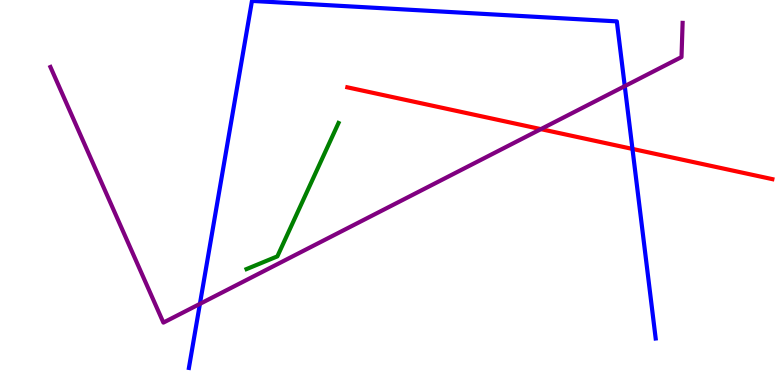[{'lines': ['blue', 'red'], 'intersections': [{'x': 8.16, 'y': 6.13}]}, {'lines': ['green', 'red'], 'intersections': []}, {'lines': ['purple', 'red'], 'intersections': [{'x': 6.98, 'y': 6.65}]}, {'lines': ['blue', 'green'], 'intersections': []}, {'lines': ['blue', 'purple'], 'intersections': [{'x': 2.58, 'y': 2.11}, {'x': 8.06, 'y': 7.76}]}, {'lines': ['green', 'purple'], 'intersections': []}]